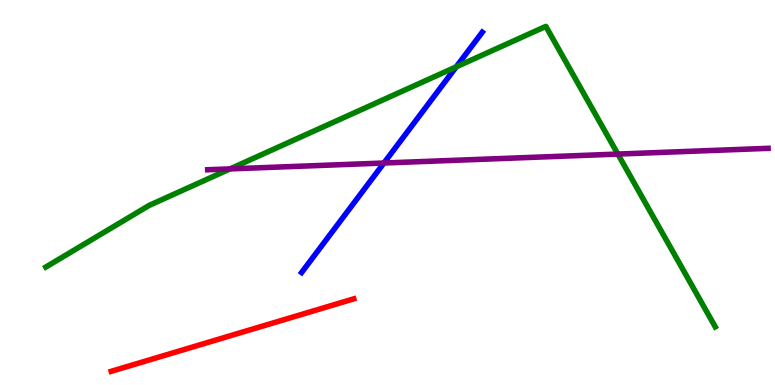[{'lines': ['blue', 'red'], 'intersections': []}, {'lines': ['green', 'red'], 'intersections': []}, {'lines': ['purple', 'red'], 'intersections': []}, {'lines': ['blue', 'green'], 'intersections': [{'x': 5.89, 'y': 8.26}]}, {'lines': ['blue', 'purple'], 'intersections': [{'x': 4.95, 'y': 5.77}]}, {'lines': ['green', 'purple'], 'intersections': [{'x': 2.97, 'y': 5.61}, {'x': 7.97, 'y': 6.0}]}]